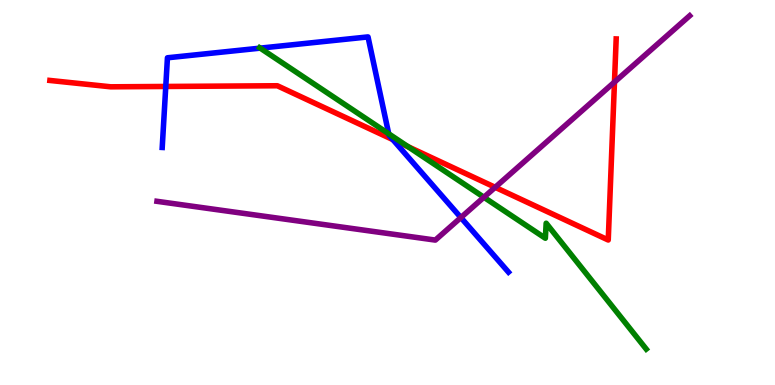[{'lines': ['blue', 'red'], 'intersections': [{'x': 2.14, 'y': 7.75}, {'x': 5.07, 'y': 6.37}]}, {'lines': ['green', 'red'], 'intersections': [{'x': 5.27, 'y': 6.19}]}, {'lines': ['purple', 'red'], 'intersections': [{'x': 6.39, 'y': 5.13}, {'x': 7.93, 'y': 7.87}]}, {'lines': ['blue', 'green'], 'intersections': [{'x': 3.36, 'y': 8.75}, {'x': 5.02, 'y': 6.52}]}, {'lines': ['blue', 'purple'], 'intersections': [{'x': 5.95, 'y': 4.35}]}, {'lines': ['green', 'purple'], 'intersections': [{'x': 6.24, 'y': 4.88}]}]